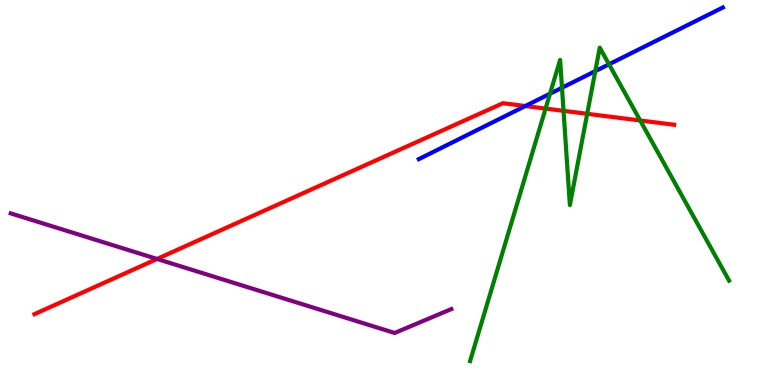[{'lines': ['blue', 'red'], 'intersections': [{'x': 6.78, 'y': 7.25}]}, {'lines': ['green', 'red'], 'intersections': [{'x': 7.04, 'y': 7.18}, {'x': 7.27, 'y': 7.12}, {'x': 7.58, 'y': 7.04}, {'x': 8.26, 'y': 6.87}]}, {'lines': ['purple', 'red'], 'intersections': [{'x': 2.03, 'y': 3.27}]}, {'lines': ['blue', 'green'], 'intersections': [{'x': 7.1, 'y': 7.57}, {'x': 7.25, 'y': 7.72}, {'x': 7.68, 'y': 8.15}, {'x': 7.86, 'y': 8.33}]}, {'lines': ['blue', 'purple'], 'intersections': []}, {'lines': ['green', 'purple'], 'intersections': []}]